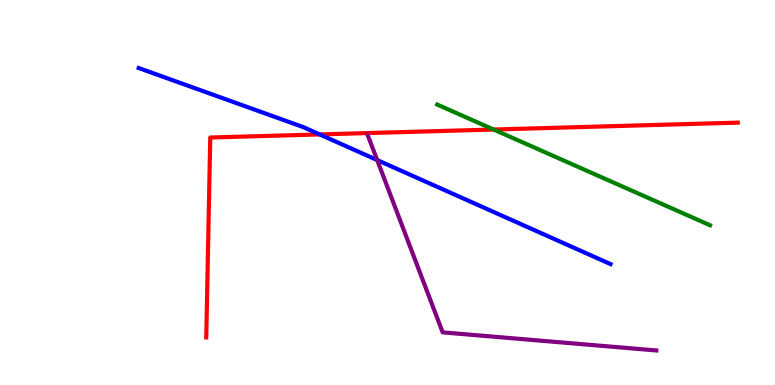[{'lines': ['blue', 'red'], 'intersections': [{'x': 4.13, 'y': 6.51}]}, {'lines': ['green', 'red'], 'intersections': [{'x': 6.37, 'y': 6.64}]}, {'lines': ['purple', 'red'], 'intersections': []}, {'lines': ['blue', 'green'], 'intersections': []}, {'lines': ['blue', 'purple'], 'intersections': [{'x': 4.87, 'y': 5.84}]}, {'lines': ['green', 'purple'], 'intersections': []}]